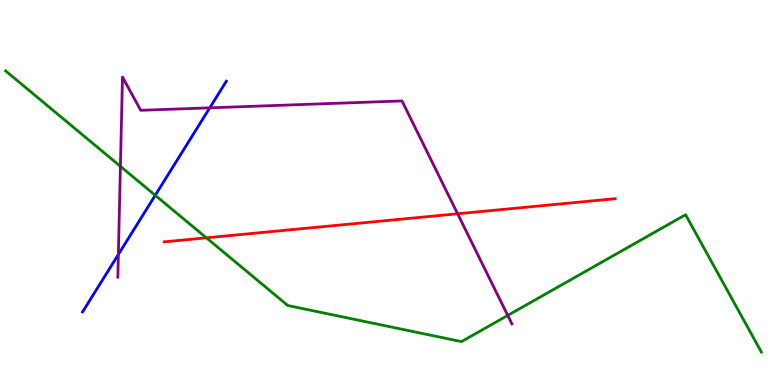[{'lines': ['blue', 'red'], 'intersections': []}, {'lines': ['green', 'red'], 'intersections': [{'x': 2.66, 'y': 3.82}]}, {'lines': ['purple', 'red'], 'intersections': [{'x': 5.9, 'y': 4.45}]}, {'lines': ['blue', 'green'], 'intersections': [{'x': 2.0, 'y': 4.93}]}, {'lines': ['blue', 'purple'], 'intersections': [{'x': 1.53, 'y': 3.39}, {'x': 2.71, 'y': 7.2}]}, {'lines': ['green', 'purple'], 'intersections': [{'x': 1.55, 'y': 5.68}, {'x': 6.55, 'y': 1.81}]}]